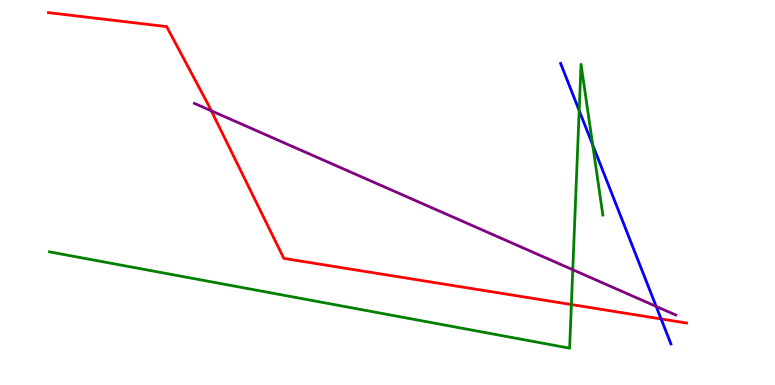[{'lines': ['blue', 'red'], 'intersections': [{'x': 8.53, 'y': 1.72}]}, {'lines': ['green', 'red'], 'intersections': [{'x': 7.37, 'y': 2.09}]}, {'lines': ['purple', 'red'], 'intersections': [{'x': 2.73, 'y': 7.12}]}, {'lines': ['blue', 'green'], 'intersections': [{'x': 7.47, 'y': 7.13}, {'x': 7.65, 'y': 6.23}]}, {'lines': ['blue', 'purple'], 'intersections': [{'x': 8.47, 'y': 2.04}]}, {'lines': ['green', 'purple'], 'intersections': [{'x': 7.39, 'y': 2.99}]}]